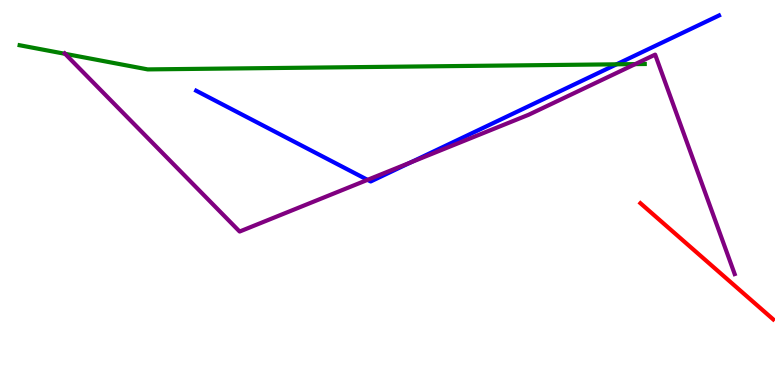[{'lines': ['blue', 'red'], 'intersections': []}, {'lines': ['green', 'red'], 'intersections': []}, {'lines': ['purple', 'red'], 'intersections': []}, {'lines': ['blue', 'green'], 'intersections': [{'x': 7.96, 'y': 8.33}]}, {'lines': ['blue', 'purple'], 'intersections': [{'x': 4.74, 'y': 5.33}, {'x': 5.3, 'y': 5.78}]}, {'lines': ['green', 'purple'], 'intersections': [{'x': 0.84, 'y': 8.6}, {'x': 8.2, 'y': 8.33}]}]